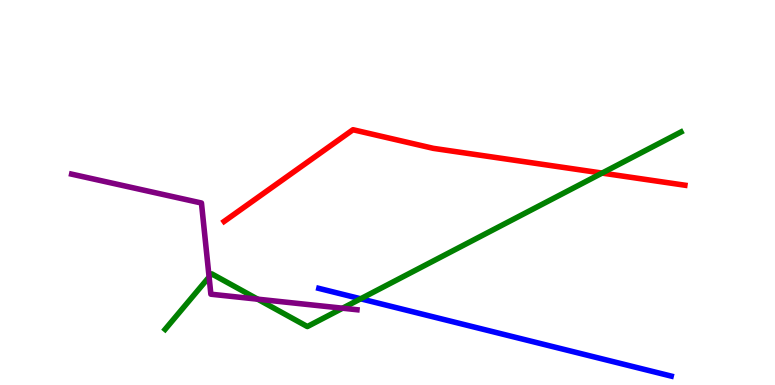[{'lines': ['blue', 'red'], 'intersections': []}, {'lines': ['green', 'red'], 'intersections': [{'x': 7.77, 'y': 5.5}]}, {'lines': ['purple', 'red'], 'intersections': []}, {'lines': ['blue', 'green'], 'intersections': [{'x': 4.65, 'y': 2.24}]}, {'lines': ['blue', 'purple'], 'intersections': []}, {'lines': ['green', 'purple'], 'intersections': [{'x': 2.7, 'y': 2.8}, {'x': 3.32, 'y': 2.23}, {'x': 4.42, 'y': 1.99}]}]